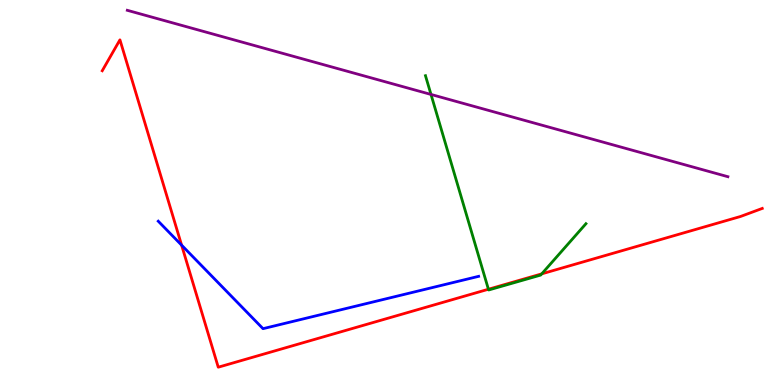[{'lines': ['blue', 'red'], 'intersections': [{'x': 2.34, 'y': 3.63}]}, {'lines': ['green', 'red'], 'intersections': [{'x': 6.3, 'y': 2.49}, {'x': 6.99, 'y': 2.89}]}, {'lines': ['purple', 'red'], 'intersections': []}, {'lines': ['blue', 'green'], 'intersections': []}, {'lines': ['blue', 'purple'], 'intersections': []}, {'lines': ['green', 'purple'], 'intersections': [{'x': 5.56, 'y': 7.55}]}]